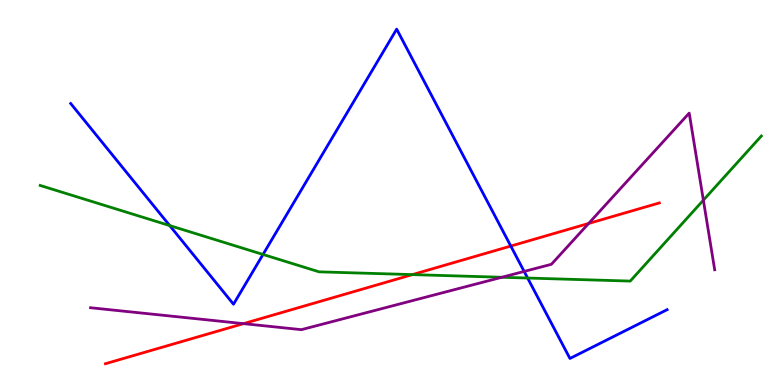[{'lines': ['blue', 'red'], 'intersections': [{'x': 6.59, 'y': 3.61}]}, {'lines': ['green', 'red'], 'intersections': [{'x': 5.32, 'y': 2.87}]}, {'lines': ['purple', 'red'], 'intersections': [{'x': 3.14, 'y': 1.59}, {'x': 7.6, 'y': 4.2}]}, {'lines': ['blue', 'green'], 'intersections': [{'x': 2.19, 'y': 4.14}, {'x': 3.39, 'y': 3.39}, {'x': 6.81, 'y': 2.78}]}, {'lines': ['blue', 'purple'], 'intersections': [{'x': 6.76, 'y': 2.95}]}, {'lines': ['green', 'purple'], 'intersections': [{'x': 6.47, 'y': 2.8}, {'x': 9.08, 'y': 4.8}]}]